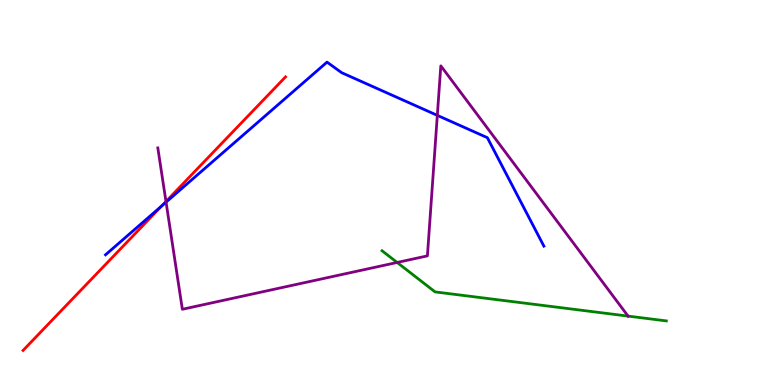[{'lines': ['blue', 'red'], 'intersections': [{'x': 2.09, 'y': 4.65}]}, {'lines': ['green', 'red'], 'intersections': []}, {'lines': ['purple', 'red'], 'intersections': [{'x': 2.14, 'y': 4.77}]}, {'lines': ['blue', 'green'], 'intersections': []}, {'lines': ['blue', 'purple'], 'intersections': [{'x': 2.14, 'y': 4.75}, {'x': 5.64, 'y': 7.0}]}, {'lines': ['green', 'purple'], 'intersections': [{'x': 5.12, 'y': 3.18}, {'x': 8.1, 'y': 1.79}]}]